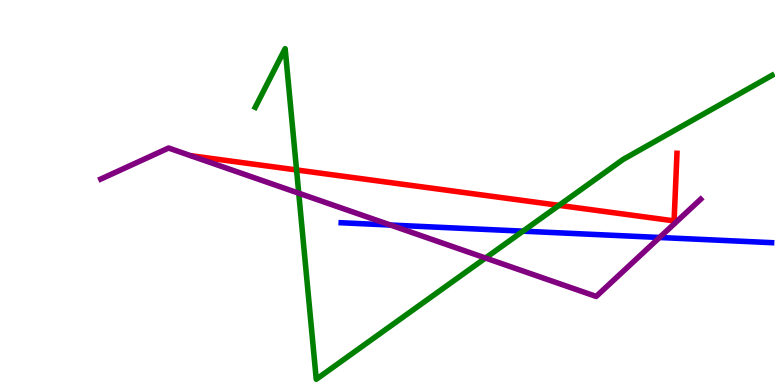[{'lines': ['blue', 'red'], 'intersections': []}, {'lines': ['green', 'red'], 'intersections': [{'x': 3.83, 'y': 5.59}, {'x': 7.21, 'y': 4.67}]}, {'lines': ['purple', 'red'], 'intersections': []}, {'lines': ['blue', 'green'], 'intersections': [{'x': 6.75, 'y': 4.0}]}, {'lines': ['blue', 'purple'], 'intersections': [{'x': 5.04, 'y': 4.16}, {'x': 8.51, 'y': 3.83}]}, {'lines': ['green', 'purple'], 'intersections': [{'x': 3.85, 'y': 4.98}, {'x': 6.26, 'y': 3.3}]}]